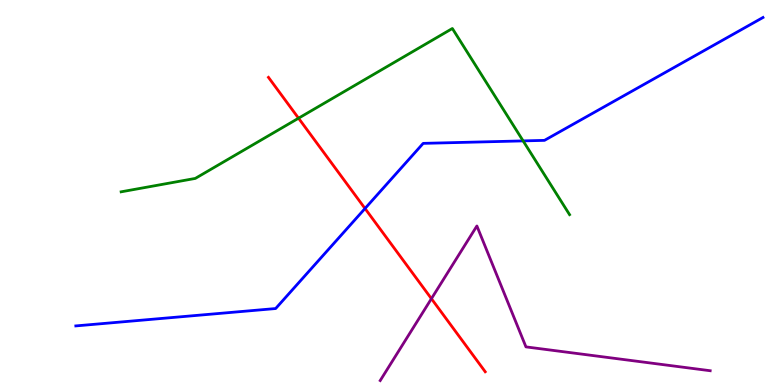[{'lines': ['blue', 'red'], 'intersections': [{'x': 4.71, 'y': 4.58}]}, {'lines': ['green', 'red'], 'intersections': [{'x': 3.85, 'y': 6.93}]}, {'lines': ['purple', 'red'], 'intersections': [{'x': 5.57, 'y': 2.24}]}, {'lines': ['blue', 'green'], 'intersections': [{'x': 6.75, 'y': 6.34}]}, {'lines': ['blue', 'purple'], 'intersections': []}, {'lines': ['green', 'purple'], 'intersections': []}]